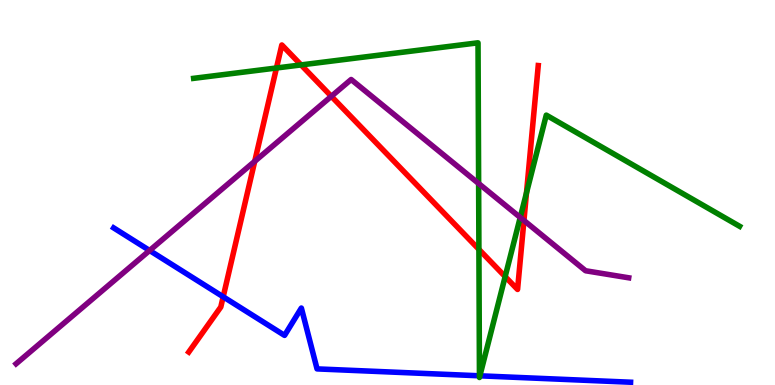[{'lines': ['blue', 'red'], 'intersections': [{'x': 2.88, 'y': 2.29}]}, {'lines': ['green', 'red'], 'intersections': [{'x': 3.57, 'y': 8.23}, {'x': 3.88, 'y': 8.31}, {'x': 6.18, 'y': 3.52}, {'x': 6.52, 'y': 2.82}, {'x': 6.79, 'y': 4.99}]}, {'lines': ['purple', 'red'], 'intersections': [{'x': 3.29, 'y': 5.81}, {'x': 4.28, 'y': 7.5}, {'x': 6.76, 'y': 4.27}]}, {'lines': ['blue', 'green'], 'intersections': [{'x': 6.19, 'y': 0.239}, {'x': 6.19, 'y': 0.239}]}, {'lines': ['blue', 'purple'], 'intersections': [{'x': 1.93, 'y': 3.49}]}, {'lines': ['green', 'purple'], 'intersections': [{'x': 6.18, 'y': 5.23}, {'x': 6.71, 'y': 4.35}]}]